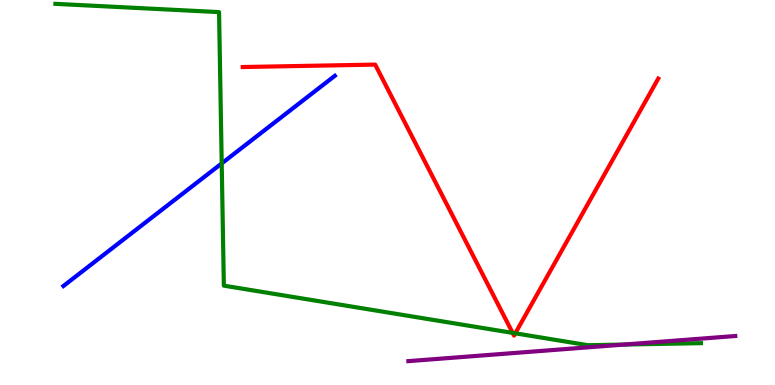[{'lines': ['blue', 'red'], 'intersections': []}, {'lines': ['green', 'red'], 'intersections': [{'x': 6.61, 'y': 1.35}, {'x': 6.65, 'y': 1.34}]}, {'lines': ['purple', 'red'], 'intersections': []}, {'lines': ['blue', 'green'], 'intersections': [{'x': 2.86, 'y': 5.76}]}, {'lines': ['blue', 'purple'], 'intersections': []}, {'lines': ['green', 'purple'], 'intersections': [{'x': 8.05, 'y': 1.05}]}]